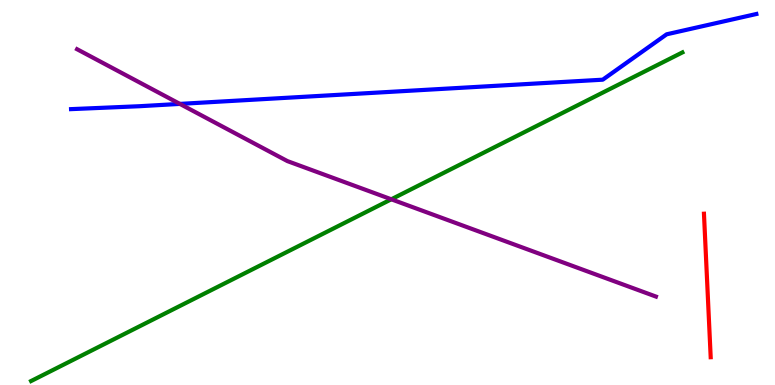[{'lines': ['blue', 'red'], 'intersections': []}, {'lines': ['green', 'red'], 'intersections': []}, {'lines': ['purple', 'red'], 'intersections': []}, {'lines': ['blue', 'green'], 'intersections': []}, {'lines': ['blue', 'purple'], 'intersections': [{'x': 2.32, 'y': 7.3}]}, {'lines': ['green', 'purple'], 'intersections': [{'x': 5.05, 'y': 4.82}]}]